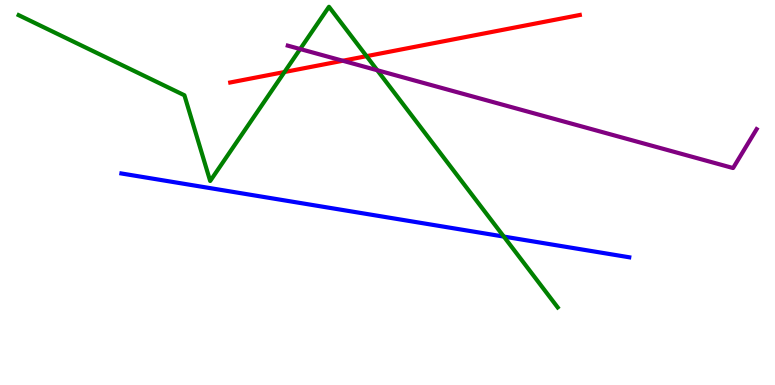[{'lines': ['blue', 'red'], 'intersections': []}, {'lines': ['green', 'red'], 'intersections': [{'x': 3.67, 'y': 8.13}, {'x': 4.73, 'y': 8.54}]}, {'lines': ['purple', 'red'], 'intersections': [{'x': 4.42, 'y': 8.42}]}, {'lines': ['blue', 'green'], 'intersections': [{'x': 6.5, 'y': 3.86}]}, {'lines': ['blue', 'purple'], 'intersections': []}, {'lines': ['green', 'purple'], 'intersections': [{'x': 3.87, 'y': 8.73}, {'x': 4.87, 'y': 8.18}]}]